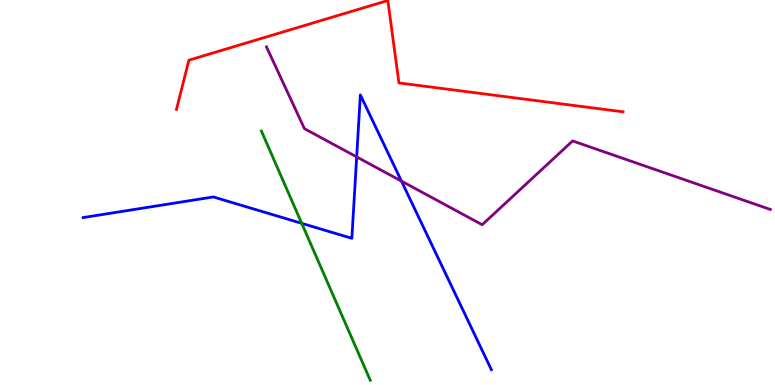[{'lines': ['blue', 'red'], 'intersections': []}, {'lines': ['green', 'red'], 'intersections': []}, {'lines': ['purple', 'red'], 'intersections': []}, {'lines': ['blue', 'green'], 'intersections': [{'x': 3.89, 'y': 4.2}]}, {'lines': ['blue', 'purple'], 'intersections': [{'x': 4.6, 'y': 5.92}, {'x': 5.18, 'y': 5.3}]}, {'lines': ['green', 'purple'], 'intersections': []}]